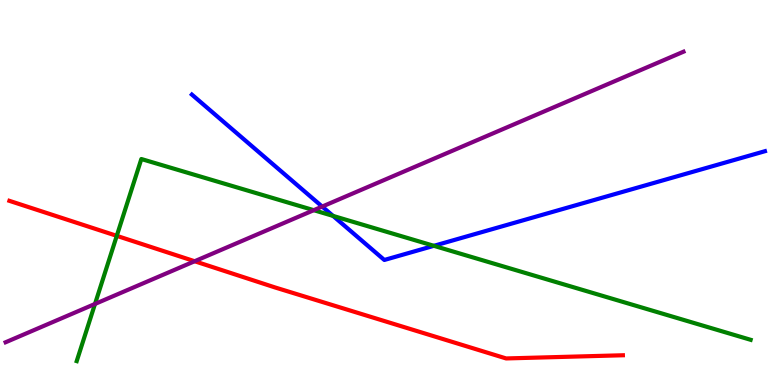[{'lines': ['blue', 'red'], 'intersections': []}, {'lines': ['green', 'red'], 'intersections': [{'x': 1.51, 'y': 3.87}]}, {'lines': ['purple', 'red'], 'intersections': [{'x': 2.51, 'y': 3.21}]}, {'lines': ['blue', 'green'], 'intersections': [{'x': 4.3, 'y': 4.39}, {'x': 5.6, 'y': 3.62}]}, {'lines': ['blue', 'purple'], 'intersections': [{'x': 4.16, 'y': 4.63}]}, {'lines': ['green', 'purple'], 'intersections': [{'x': 1.23, 'y': 2.11}, {'x': 4.05, 'y': 4.54}]}]